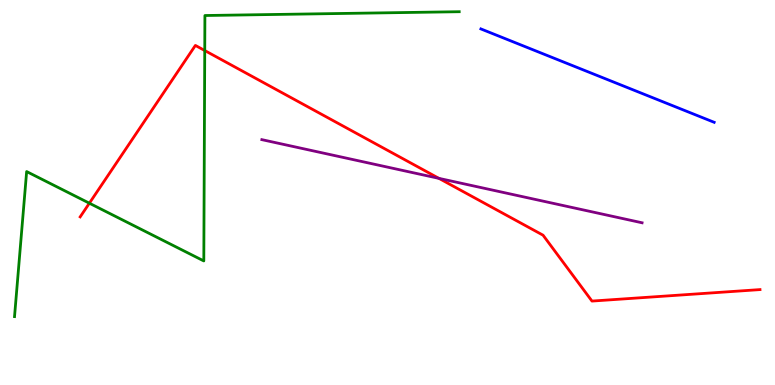[{'lines': ['blue', 'red'], 'intersections': []}, {'lines': ['green', 'red'], 'intersections': [{'x': 1.15, 'y': 4.72}, {'x': 2.64, 'y': 8.69}]}, {'lines': ['purple', 'red'], 'intersections': [{'x': 5.66, 'y': 5.37}]}, {'lines': ['blue', 'green'], 'intersections': []}, {'lines': ['blue', 'purple'], 'intersections': []}, {'lines': ['green', 'purple'], 'intersections': []}]